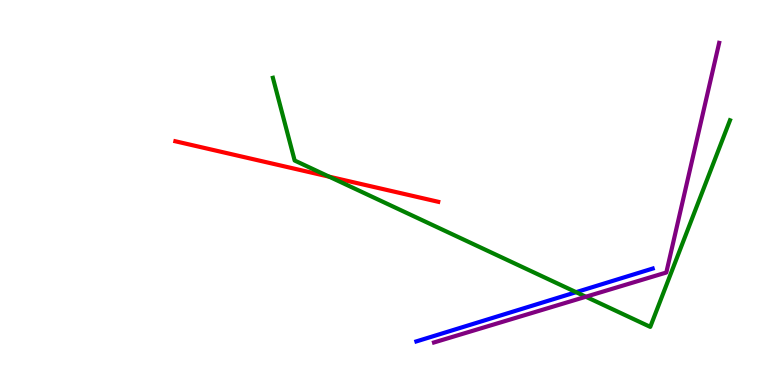[{'lines': ['blue', 'red'], 'intersections': []}, {'lines': ['green', 'red'], 'intersections': [{'x': 4.25, 'y': 5.41}]}, {'lines': ['purple', 'red'], 'intersections': []}, {'lines': ['blue', 'green'], 'intersections': [{'x': 7.43, 'y': 2.41}]}, {'lines': ['blue', 'purple'], 'intersections': []}, {'lines': ['green', 'purple'], 'intersections': [{'x': 7.56, 'y': 2.29}]}]